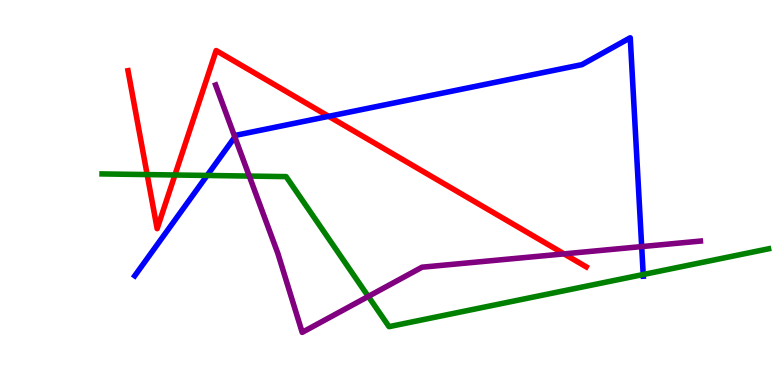[{'lines': ['blue', 'red'], 'intersections': [{'x': 4.24, 'y': 6.98}]}, {'lines': ['green', 'red'], 'intersections': [{'x': 1.9, 'y': 5.47}, {'x': 2.26, 'y': 5.45}]}, {'lines': ['purple', 'red'], 'intersections': [{'x': 7.28, 'y': 3.41}]}, {'lines': ['blue', 'green'], 'intersections': [{'x': 2.67, 'y': 5.44}, {'x': 8.3, 'y': 2.87}]}, {'lines': ['blue', 'purple'], 'intersections': [{'x': 3.03, 'y': 6.44}, {'x': 8.28, 'y': 3.6}]}, {'lines': ['green', 'purple'], 'intersections': [{'x': 3.22, 'y': 5.43}, {'x': 4.75, 'y': 2.3}]}]